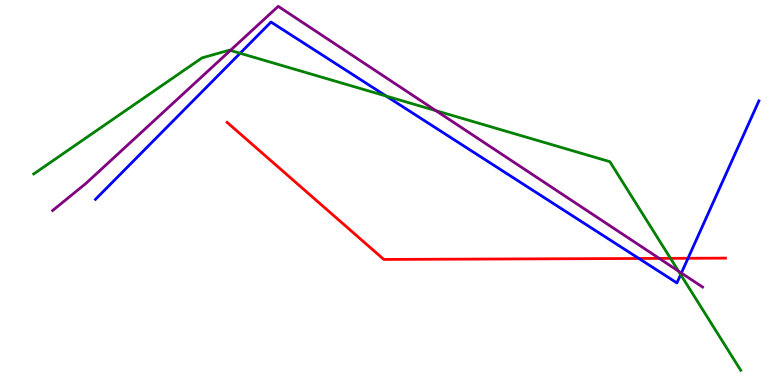[{'lines': ['blue', 'red'], 'intersections': [{'x': 8.24, 'y': 3.29}, {'x': 8.88, 'y': 3.29}]}, {'lines': ['green', 'red'], 'intersections': [{'x': 8.65, 'y': 3.29}]}, {'lines': ['purple', 'red'], 'intersections': [{'x': 8.51, 'y': 3.29}]}, {'lines': ['blue', 'green'], 'intersections': [{'x': 3.1, 'y': 8.62}, {'x': 4.98, 'y': 7.5}, {'x': 8.78, 'y': 2.87}]}, {'lines': ['blue', 'purple'], 'intersections': [{'x': 8.79, 'y': 2.91}]}, {'lines': ['green', 'purple'], 'intersections': [{'x': 2.97, 'y': 8.69}, {'x': 5.62, 'y': 7.13}, {'x': 8.75, 'y': 2.96}]}]